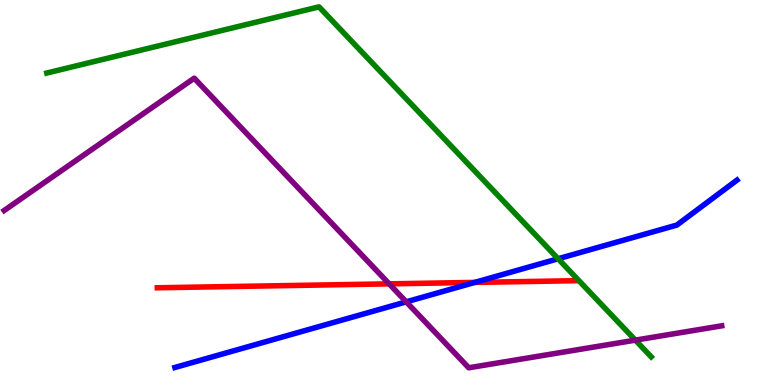[{'lines': ['blue', 'red'], 'intersections': [{'x': 6.13, 'y': 2.66}]}, {'lines': ['green', 'red'], 'intersections': []}, {'lines': ['purple', 'red'], 'intersections': [{'x': 5.02, 'y': 2.63}]}, {'lines': ['blue', 'green'], 'intersections': [{'x': 7.2, 'y': 3.28}]}, {'lines': ['blue', 'purple'], 'intersections': [{'x': 5.24, 'y': 2.16}]}, {'lines': ['green', 'purple'], 'intersections': [{'x': 8.2, 'y': 1.17}]}]